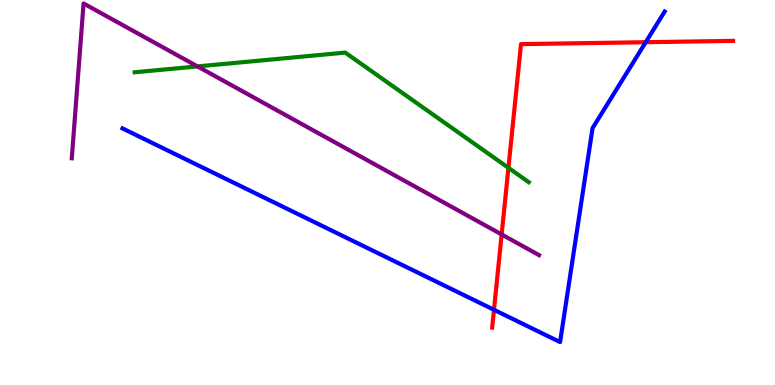[{'lines': ['blue', 'red'], 'intersections': [{'x': 6.37, 'y': 1.95}, {'x': 8.33, 'y': 8.9}]}, {'lines': ['green', 'red'], 'intersections': [{'x': 6.56, 'y': 5.64}]}, {'lines': ['purple', 'red'], 'intersections': [{'x': 6.47, 'y': 3.91}]}, {'lines': ['blue', 'green'], 'intersections': []}, {'lines': ['blue', 'purple'], 'intersections': []}, {'lines': ['green', 'purple'], 'intersections': [{'x': 2.55, 'y': 8.28}]}]